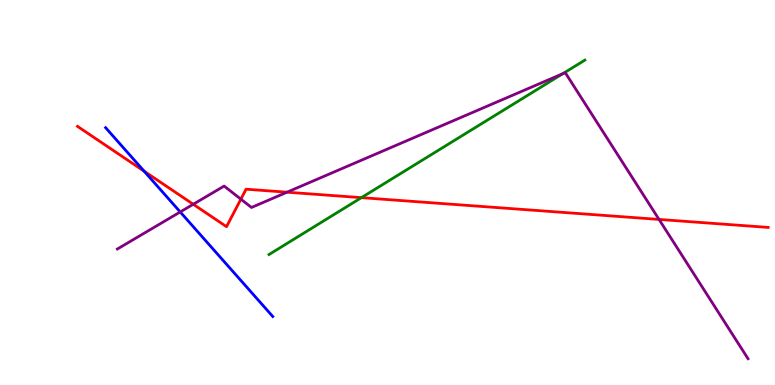[{'lines': ['blue', 'red'], 'intersections': [{'x': 1.86, 'y': 5.55}]}, {'lines': ['green', 'red'], 'intersections': [{'x': 4.66, 'y': 4.87}]}, {'lines': ['purple', 'red'], 'intersections': [{'x': 2.49, 'y': 4.69}, {'x': 3.11, 'y': 4.83}, {'x': 3.7, 'y': 5.01}, {'x': 8.5, 'y': 4.3}]}, {'lines': ['blue', 'green'], 'intersections': []}, {'lines': ['blue', 'purple'], 'intersections': [{'x': 2.33, 'y': 4.49}]}, {'lines': ['green', 'purple'], 'intersections': [{'x': 7.26, 'y': 8.09}]}]